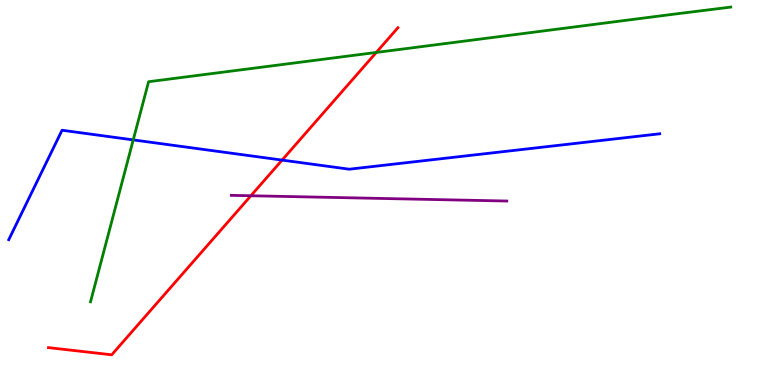[{'lines': ['blue', 'red'], 'intersections': [{'x': 3.64, 'y': 5.84}]}, {'lines': ['green', 'red'], 'intersections': [{'x': 4.86, 'y': 8.64}]}, {'lines': ['purple', 'red'], 'intersections': [{'x': 3.24, 'y': 4.92}]}, {'lines': ['blue', 'green'], 'intersections': [{'x': 1.72, 'y': 6.37}]}, {'lines': ['blue', 'purple'], 'intersections': []}, {'lines': ['green', 'purple'], 'intersections': []}]